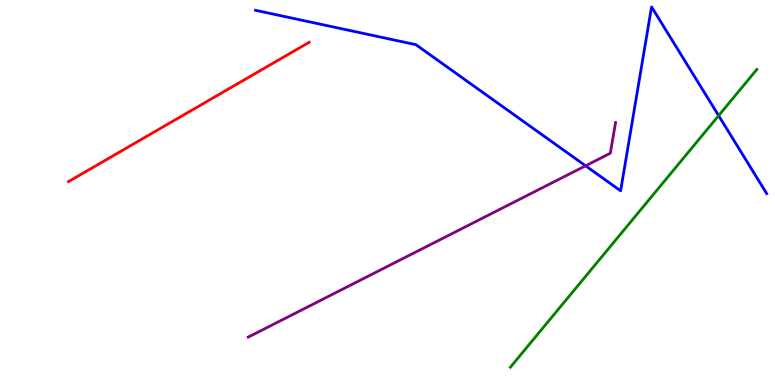[{'lines': ['blue', 'red'], 'intersections': []}, {'lines': ['green', 'red'], 'intersections': []}, {'lines': ['purple', 'red'], 'intersections': []}, {'lines': ['blue', 'green'], 'intersections': [{'x': 9.27, 'y': 7.0}]}, {'lines': ['blue', 'purple'], 'intersections': [{'x': 7.56, 'y': 5.69}]}, {'lines': ['green', 'purple'], 'intersections': []}]